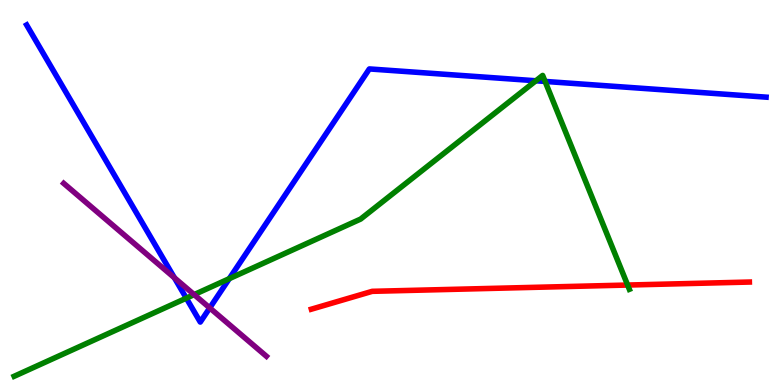[{'lines': ['blue', 'red'], 'intersections': []}, {'lines': ['green', 'red'], 'intersections': [{'x': 8.1, 'y': 2.6}]}, {'lines': ['purple', 'red'], 'intersections': []}, {'lines': ['blue', 'green'], 'intersections': [{'x': 2.4, 'y': 2.26}, {'x': 2.96, 'y': 2.76}, {'x': 6.91, 'y': 7.9}, {'x': 7.03, 'y': 7.89}]}, {'lines': ['blue', 'purple'], 'intersections': [{'x': 2.25, 'y': 2.79}, {'x': 2.71, 'y': 2.0}]}, {'lines': ['green', 'purple'], 'intersections': [{'x': 2.51, 'y': 2.35}]}]